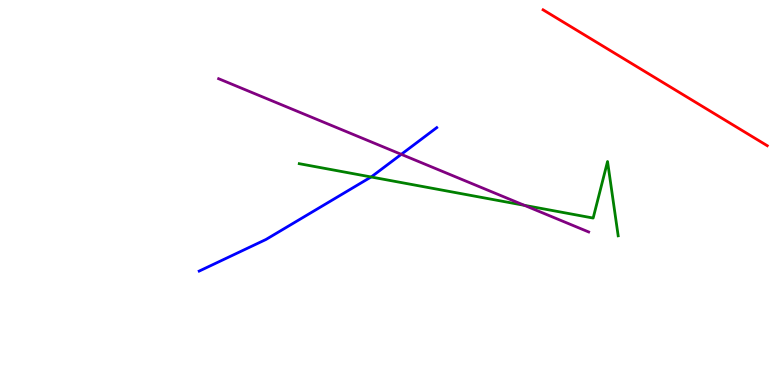[{'lines': ['blue', 'red'], 'intersections': []}, {'lines': ['green', 'red'], 'intersections': []}, {'lines': ['purple', 'red'], 'intersections': []}, {'lines': ['blue', 'green'], 'intersections': [{'x': 4.79, 'y': 5.4}]}, {'lines': ['blue', 'purple'], 'intersections': [{'x': 5.18, 'y': 5.99}]}, {'lines': ['green', 'purple'], 'intersections': [{'x': 6.77, 'y': 4.67}]}]